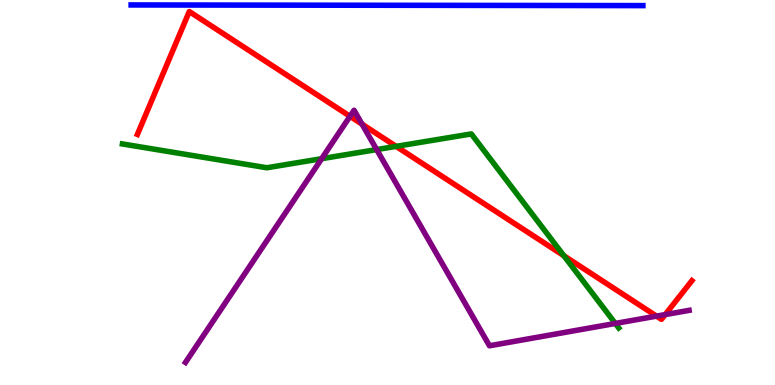[{'lines': ['blue', 'red'], 'intersections': []}, {'lines': ['green', 'red'], 'intersections': [{'x': 5.11, 'y': 6.2}, {'x': 7.28, 'y': 3.36}]}, {'lines': ['purple', 'red'], 'intersections': [{'x': 4.52, 'y': 6.98}, {'x': 4.67, 'y': 6.78}, {'x': 8.47, 'y': 1.79}, {'x': 8.58, 'y': 1.83}]}, {'lines': ['blue', 'green'], 'intersections': []}, {'lines': ['blue', 'purple'], 'intersections': []}, {'lines': ['green', 'purple'], 'intersections': [{'x': 4.15, 'y': 5.88}, {'x': 4.86, 'y': 6.11}, {'x': 7.94, 'y': 1.6}]}]